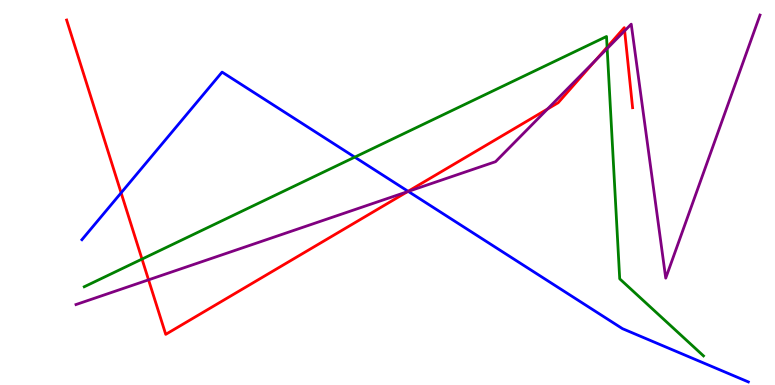[{'lines': ['blue', 'red'], 'intersections': [{'x': 1.56, 'y': 4.99}, {'x': 5.27, 'y': 5.03}]}, {'lines': ['green', 'red'], 'intersections': [{'x': 1.83, 'y': 3.27}, {'x': 7.83, 'y': 8.77}]}, {'lines': ['purple', 'red'], 'intersections': [{'x': 1.92, 'y': 2.73}, {'x': 5.26, 'y': 5.02}, {'x': 7.06, 'y': 7.17}, {'x': 7.68, 'y': 8.43}, {'x': 8.06, 'y': 9.2}]}, {'lines': ['blue', 'green'], 'intersections': [{'x': 4.58, 'y': 5.92}]}, {'lines': ['blue', 'purple'], 'intersections': [{'x': 5.27, 'y': 5.03}]}, {'lines': ['green', 'purple'], 'intersections': [{'x': 7.83, 'y': 8.74}]}]